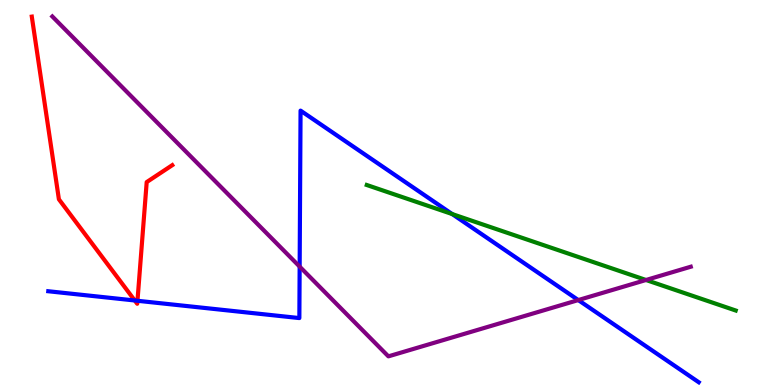[{'lines': ['blue', 'red'], 'intersections': [{'x': 1.74, 'y': 2.2}, {'x': 1.77, 'y': 2.19}]}, {'lines': ['green', 'red'], 'intersections': []}, {'lines': ['purple', 'red'], 'intersections': []}, {'lines': ['blue', 'green'], 'intersections': [{'x': 5.83, 'y': 4.44}]}, {'lines': ['blue', 'purple'], 'intersections': [{'x': 3.87, 'y': 3.08}, {'x': 7.46, 'y': 2.21}]}, {'lines': ['green', 'purple'], 'intersections': [{'x': 8.34, 'y': 2.73}]}]